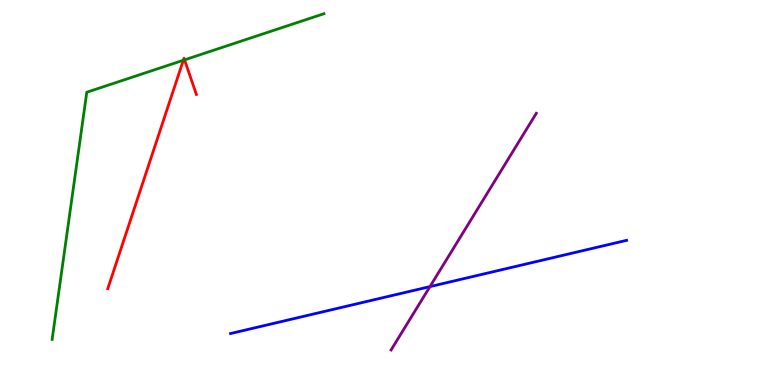[{'lines': ['blue', 'red'], 'intersections': []}, {'lines': ['green', 'red'], 'intersections': [{'x': 2.37, 'y': 8.43}, {'x': 2.38, 'y': 8.44}]}, {'lines': ['purple', 'red'], 'intersections': []}, {'lines': ['blue', 'green'], 'intersections': []}, {'lines': ['blue', 'purple'], 'intersections': [{'x': 5.55, 'y': 2.56}]}, {'lines': ['green', 'purple'], 'intersections': []}]